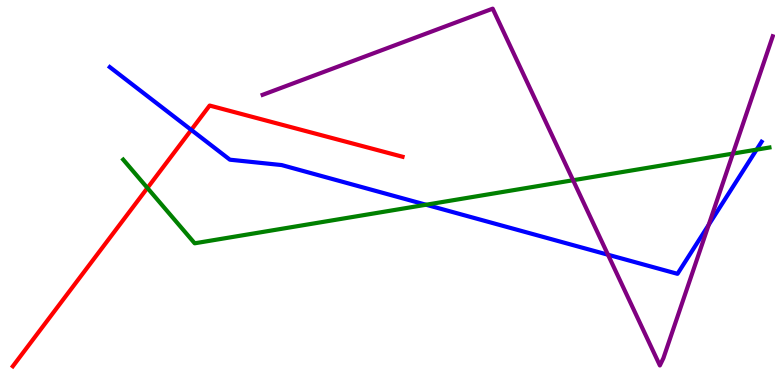[{'lines': ['blue', 'red'], 'intersections': [{'x': 2.47, 'y': 6.63}]}, {'lines': ['green', 'red'], 'intersections': [{'x': 1.9, 'y': 5.12}]}, {'lines': ['purple', 'red'], 'intersections': []}, {'lines': ['blue', 'green'], 'intersections': [{'x': 5.5, 'y': 4.68}, {'x': 9.76, 'y': 6.11}]}, {'lines': ['blue', 'purple'], 'intersections': [{'x': 7.84, 'y': 3.38}, {'x': 9.14, 'y': 4.16}]}, {'lines': ['green', 'purple'], 'intersections': [{'x': 7.39, 'y': 5.32}, {'x': 9.46, 'y': 6.01}]}]